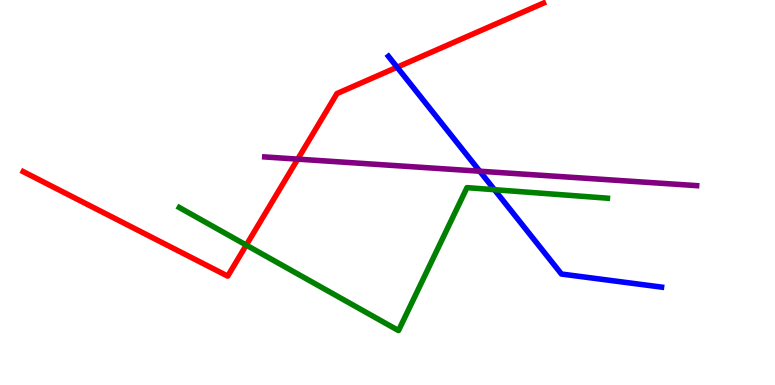[{'lines': ['blue', 'red'], 'intersections': [{'x': 5.12, 'y': 8.25}]}, {'lines': ['green', 'red'], 'intersections': [{'x': 3.18, 'y': 3.63}]}, {'lines': ['purple', 'red'], 'intersections': [{'x': 3.84, 'y': 5.87}]}, {'lines': ['blue', 'green'], 'intersections': [{'x': 6.38, 'y': 5.07}]}, {'lines': ['blue', 'purple'], 'intersections': [{'x': 6.19, 'y': 5.55}]}, {'lines': ['green', 'purple'], 'intersections': []}]